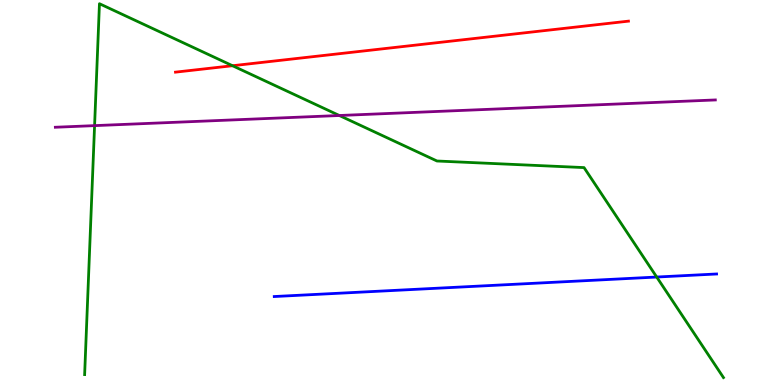[{'lines': ['blue', 'red'], 'intersections': []}, {'lines': ['green', 'red'], 'intersections': [{'x': 3.0, 'y': 8.29}]}, {'lines': ['purple', 'red'], 'intersections': []}, {'lines': ['blue', 'green'], 'intersections': [{'x': 8.47, 'y': 2.8}]}, {'lines': ['blue', 'purple'], 'intersections': []}, {'lines': ['green', 'purple'], 'intersections': [{'x': 1.22, 'y': 6.74}, {'x': 4.38, 'y': 7.0}]}]